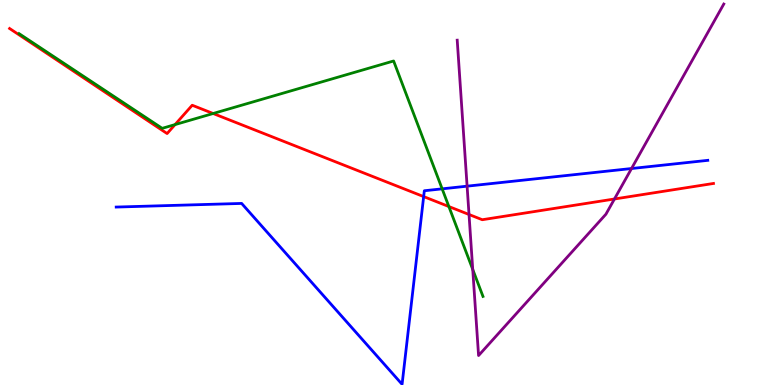[{'lines': ['blue', 'red'], 'intersections': [{'x': 5.47, 'y': 4.89}]}, {'lines': ['green', 'red'], 'intersections': [{'x': 2.26, 'y': 6.76}, {'x': 2.75, 'y': 7.05}, {'x': 5.79, 'y': 4.64}]}, {'lines': ['purple', 'red'], 'intersections': [{'x': 6.05, 'y': 4.43}, {'x': 7.93, 'y': 4.83}]}, {'lines': ['blue', 'green'], 'intersections': [{'x': 5.71, 'y': 5.09}]}, {'lines': ['blue', 'purple'], 'intersections': [{'x': 6.03, 'y': 5.16}, {'x': 8.15, 'y': 5.62}]}, {'lines': ['green', 'purple'], 'intersections': [{'x': 6.1, 'y': 3.0}]}]